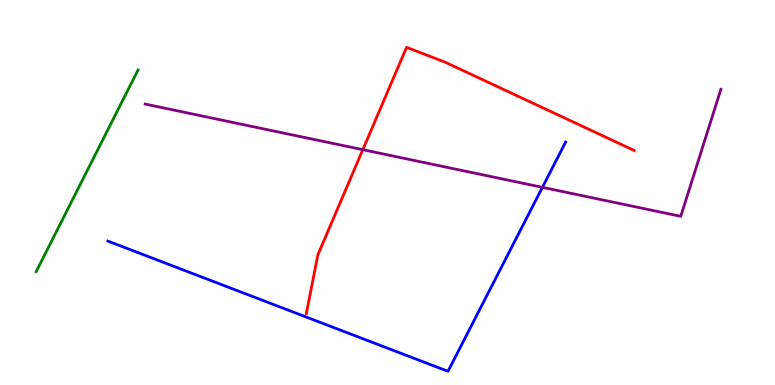[{'lines': ['blue', 'red'], 'intersections': []}, {'lines': ['green', 'red'], 'intersections': []}, {'lines': ['purple', 'red'], 'intersections': [{'x': 4.68, 'y': 6.11}]}, {'lines': ['blue', 'green'], 'intersections': []}, {'lines': ['blue', 'purple'], 'intersections': [{'x': 7.0, 'y': 5.13}]}, {'lines': ['green', 'purple'], 'intersections': []}]